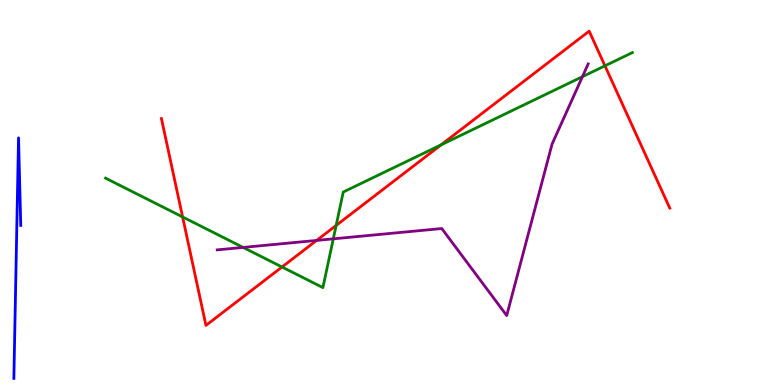[{'lines': ['blue', 'red'], 'intersections': []}, {'lines': ['green', 'red'], 'intersections': [{'x': 2.36, 'y': 4.36}, {'x': 3.64, 'y': 3.06}, {'x': 4.34, 'y': 4.14}, {'x': 5.69, 'y': 6.24}, {'x': 7.81, 'y': 8.29}]}, {'lines': ['purple', 'red'], 'intersections': [{'x': 4.09, 'y': 3.76}]}, {'lines': ['blue', 'green'], 'intersections': []}, {'lines': ['blue', 'purple'], 'intersections': []}, {'lines': ['green', 'purple'], 'intersections': [{'x': 3.14, 'y': 3.57}, {'x': 4.3, 'y': 3.8}, {'x': 7.52, 'y': 8.01}]}]